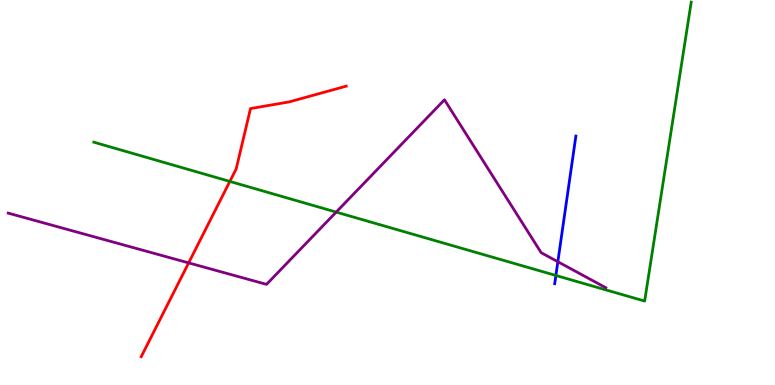[{'lines': ['blue', 'red'], 'intersections': []}, {'lines': ['green', 'red'], 'intersections': [{'x': 2.97, 'y': 5.29}]}, {'lines': ['purple', 'red'], 'intersections': [{'x': 2.43, 'y': 3.17}]}, {'lines': ['blue', 'green'], 'intersections': [{'x': 7.17, 'y': 2.85}]}, {'lines': ['blue', 'purple'], 'intersections': [{'x': 7.2, 'y': 3.2}]}, {'lines': ['green', 'purple'], 'intersections': [{'x': 4.34, 'y': 4.49}]}]